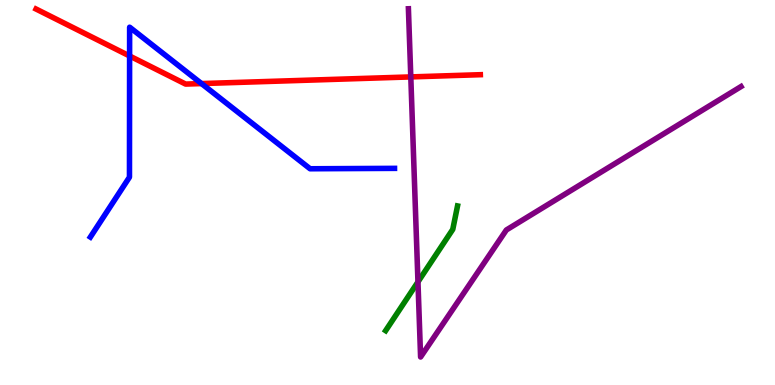[{'lines': ['blue', 'red'], 'intersections': [{'x': 1.67, 'y': 8.55}, {'x': 2.6, 'y': 7.83}]}, {'lines': ['green', 'red'], 'intersections': []}, {'lines': ['purple', 'red'], 'intersections': [{'x': 5.3, 'y': 8.0}]}, {'lines': ['blue', 'green'], 'intersections': []}, {'lines': ['blue', 'purple'], 'intersections': []}, {'lines': ['green', 'purple'], 'intersections': [{'x': 5.39, 'y': 2.68}]}]